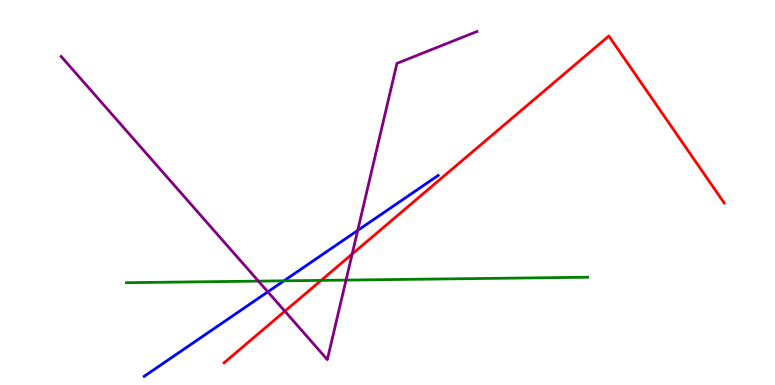[{'lines': ['blue', 'red'], 'intersections': []}, {'lines': ['green', 'red'], 'intersections': [{'x': 4.14, 'y': 2.72}]}, {'lines': ['purple', 'red'], 'intersections': [{'x': 3.68, 'y': 1.92}, {'x': 4.54, 'y': 3.4}]}, {'lines': ['blue', 'green'], 'intersections': [{'x': 3.66, 'y': 2.71}]}, {'lines': ['blue', 'purple'], 'intersections': [{'x': 3.46, 'y': 2.42}, {'x': 4.62, 'y': 4.01}]}, {'lines': ['green', 'purple'], 'intersections': [{'x': 3.33, 'y': 2.7}, {'x': 4.46, 'y': 2.72}]}]